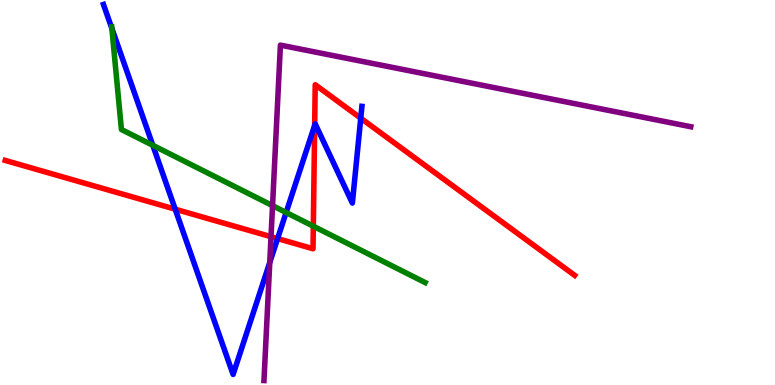[{'lines': ['blue', 'red'], 'intersections': [{'x': 2.26, 'y': 4.57}, {'x': 3.58, 'y': 3.8}, {'x': 4.06, 'y': 6.75}, {'x': 4.65, 'y': 6.93}]}, {'lines': ['green', 'red'], 'intersections': [{'x': 4.04, 'y': 4.12}]}, {'lines': ['purple', 'red'], 'intersections': [{'x': 3.5, 'y': 3.85}]}, {'lines': ['blue', 'green'], 'intersections': [{'x': 1.44, 'y': 9.26}, {'x': 1.97, 'y': 6.23}, {'x': 3.69, 'y': 4.48}]}, {'lines': ['blue', 'purple'], 'intersections': [{'x': 3.48, 'y': 3.18}]}, {'lines': ['green', 'purple'], 'intersections': [{'x': 3.52, 'y': 4.66}]}]